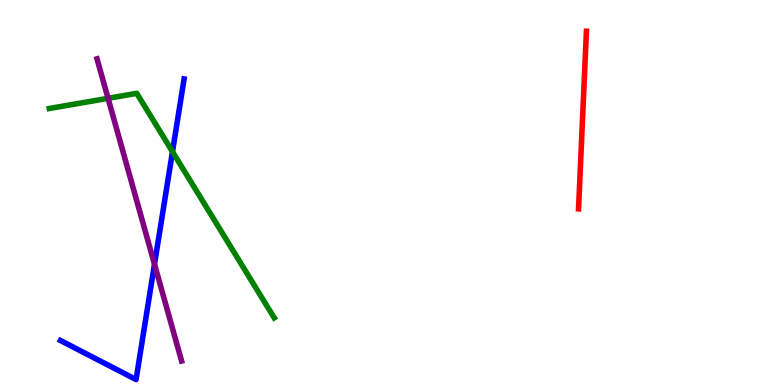[{'lines': ['blue', 'red'], 'intersections': []}, {'lines': ['green', 'red'], 'intersections': []}, {'lines': ['purple', 'red'], 'intersections': []}, {'lines': ['blue', 'green'], 'intersections': [{'x': 2.23, 'y': 6.06}]}, {'lines': ['blue', 'purple'], 'intersections': [{'x': 1.99, 'y': 3.14}]}, {'lines': ['green', 'purple'], 'intersections': [{'x': 1.39, 'y': 7.45}]}]